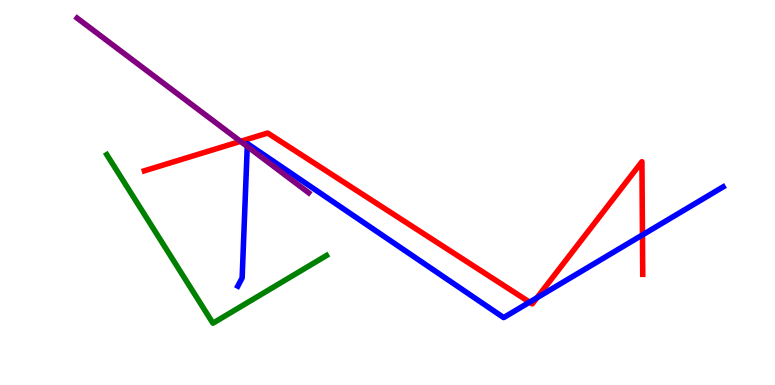[{'lines': ['blue', 'red'], 'intersections': [{'x': 6.83, 'y': 2.15}, {'x': 6.93, 'y': 2.27}, {'x': 8.29, 'y': 3.9}]}, {'lines': ['green', 'red'], 'intersections': []}, {'lines': ['purple', 'red'], 'intersections': [{'x': 3.1, 'y': 6.33}]}, {'lines': ['blue', 'green'], 'intersections': []}, {'lines': ['blue', 'purple'], 'intersections': [{'x': 3.19, 'y': 6.2}]}, {'lines': ['green', 'purple'], 'intersections': []}]